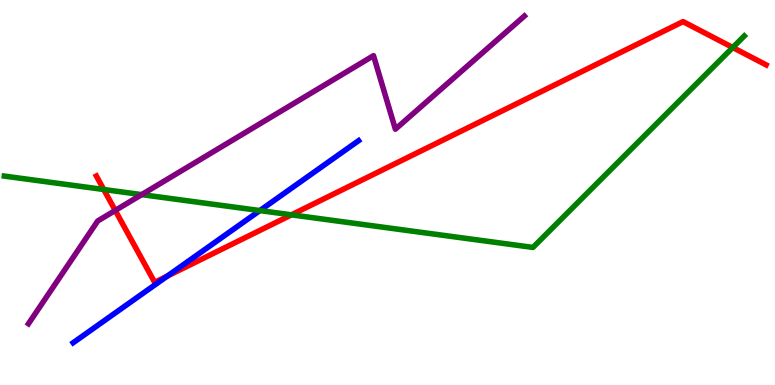[{'lines': ['blue', 'red'], 'intersections': [{'x': 2.16, 'y': 2.83}]}, {'lines': ['green', 'red'], 'intersections': [{'x': 1.34, 'y': 5.08}, {'x': 3.76, 'y': 4.42}, {'x': 9.45, 'y': 8.77}]}, {'lines': ['purple', 'red'], 'intersections': [{'x': 1.49, 'y': 4.53}]}, {'lines': ['blue', 'green'], 'intersections': [{'x': 3.35, 'y': 4.53}]}, {'lines': ['blue', 'purple'], 'intersections': []}, {'lines': ['green', 'purple'], 'intersections': [{'x': 1.83, 'y': 4.94}]}]